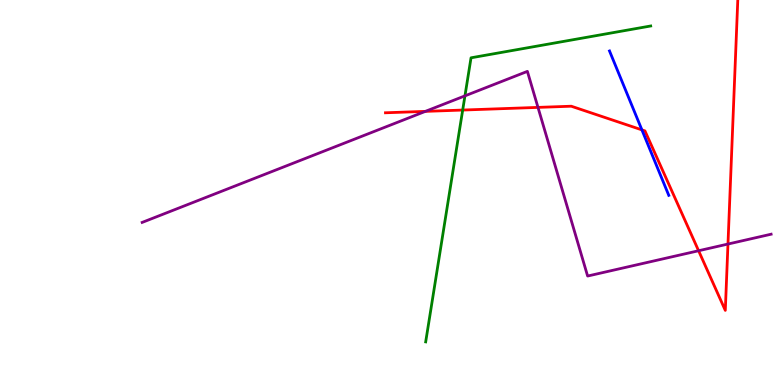[{'lines': ['blue', 'red'], 'intersections': [{'x': 8.28, 'y': 6.63}]}, {'lines': ['green', 'red'], 'intersections': [{'x': 5.97, 'y': 7.14}]}, {'lines': ['purple', 'red'], 'intersections': [{'x': 5.49, 'y': 7.11}, {'x': 6.94, 'y': 7.21}, {'x': 9.01, 'y': 3.49}, {'x': 9.39, 'y': 3.66}]}, {'lines': ['blue', 'green'], 'intersections': []}, {'lines': ['blue', 'purple'], 'intersections': []}, {'lines': ['green', 'purple'], 'intersections': [{'x': 6.0, 'y': 7.51}]}]